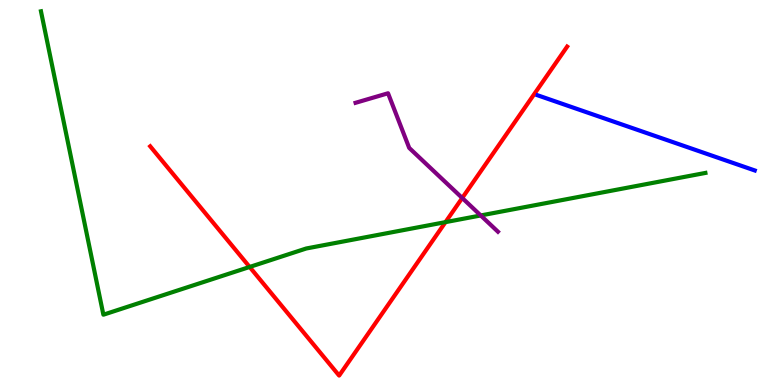[{'lines': ['blue', 'red'], 'intersections': []}, {'lines': ['green', 'red'], 'intersections': [{'x': 3.22, 'y': 3.07}, {'x': 5.75, 'y': 4.23}]}, {'lines': ['purple', 'red'], 'intersections': [{'x': 5.96, 'y': 4.86}]}, {'lines': ['blue', 'green'], 'intersections': []}, {'lines': ['blue', 'purple'], 'intersections': []}, {'lines': ['green', 'purple'], 'intersections': [{'x': 6.2, 'y': 4.4}]}]